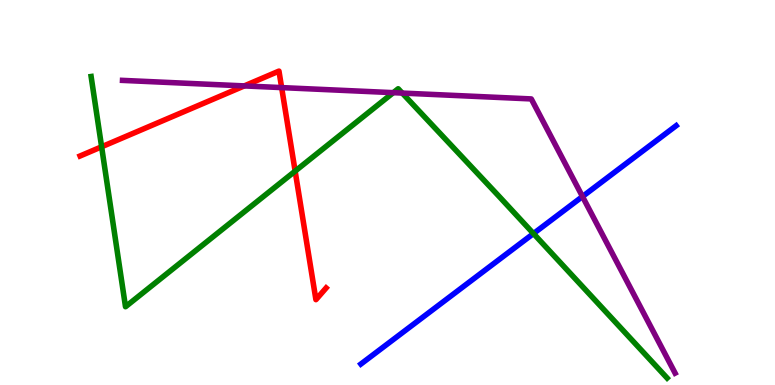[{'lines': ['blue', 'red'], 'intersections': []}, {'lines': ['green', 'red'], 'intersections': [{'x': 1.31, 'y': 6.19}, {'x': 3.81, 'y': 5.56}]}, {'lines': ['purple', 'red'], 'intersections': [{'x': 3.15, 'y': 7.77}, {'x': 3.63, 'y': 7.72}]}, {'lines': ['blue', 'green'], 'intersections': [{'x': 6.88, 'y': 3.93}]}, {'lines': ['blue', 'purple'], 'intersections': [{'x': 7.52, 'y': 4.9}]}, {'lines': ['green', 'purple'], 'intersections': [{'x': 5.07, 'y': 7.59}, {'x': 5.19, 'y': 7.58}]}]